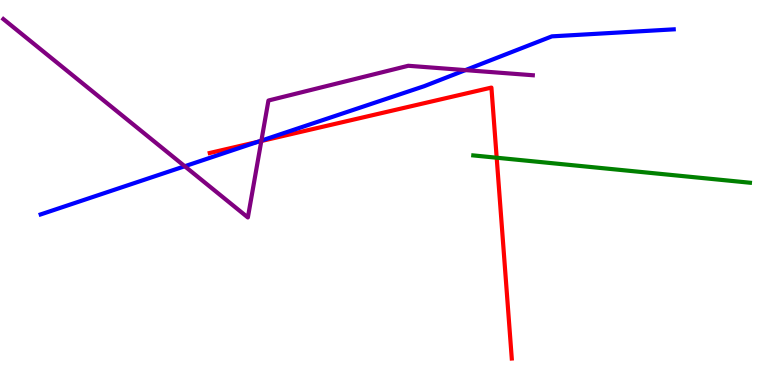[{'lines': ['blue', 'red'], 'intersections': [{'x': 3.33, 'y': 6.32}]}, {'lines': ['green', 'red'], 'intersections': [{'x': 6.41, 'y': 5.9}]}, {'lines': ['purple', 'red'], 'intersections': [{'x': 3.37, 'y': 6.34}]}, {'lines': ['blue', 'green'], 'intersections': []}, {'lines': ['blue', 'purple'], 'intersections': [{'x': 2.38, 'y': 5.68}, {'x': 3.37, 'y': 6.35}, {'x': 6.01, 'y': 8.18}]}, {'lines': ['green', 'purple'], 'intersections': []}]